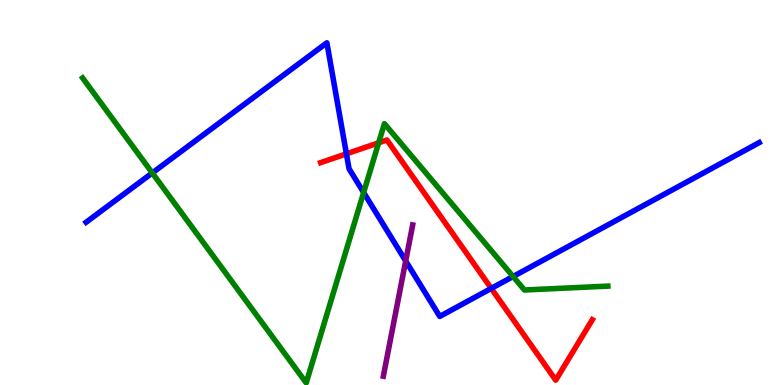[{'lines': ['blue', 'red'], 'intersections': [{'x': 4.47, 'y': 6.0}, {'x': 6.34, 'y': 2.51}]}, {'lines': ['green', 'red'], 'intersections': [{'x': 4.89, 'y': 6.29}]}, {'lines': ['purple', 'red'], 'intersections': []}, {'lines': ['blue', 'green'], 'intersections': [{'x': 1.96, 'y': 5.51}, {'x': 4.69, 'y': 5.0}, {'x': 6.62, 'y': 2.82}]}, {'lines': ['blue', 'purple'], 'intersections': [{'x': 5.23, 'y': 3.22}]}, {'lines': ['green', 'purple'], 'intersections': []}]